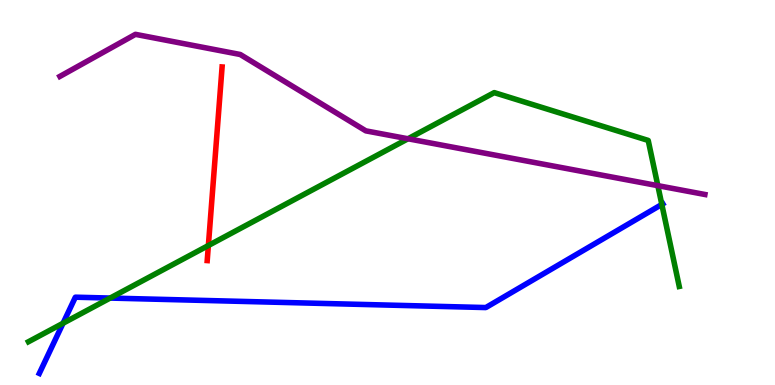[{'lines': ['blue', 'red'], 'intersections': []}, {'lines': ['green', 'red'], 'intersections': [{'x': 2.69, 'y': 3.62}]}, {'lines': ['purple', 'red'], 'intersections': []}, {'lines': ['blue', 'green'], 'intersections': [{'x': 0.813, 'y': 1.6}, {'x': 1.42, 'y': 2.26}, {'x': 8.54, 'y': 4.69}]}, {'lines': ['blue', 'purple'], 'intersections': []}, {'lines': ['green', 'purple'], 'intersections': [{'x': 5.26, 'y': 6.4}, {'x': 8.49, 'y': 5.18}]}]